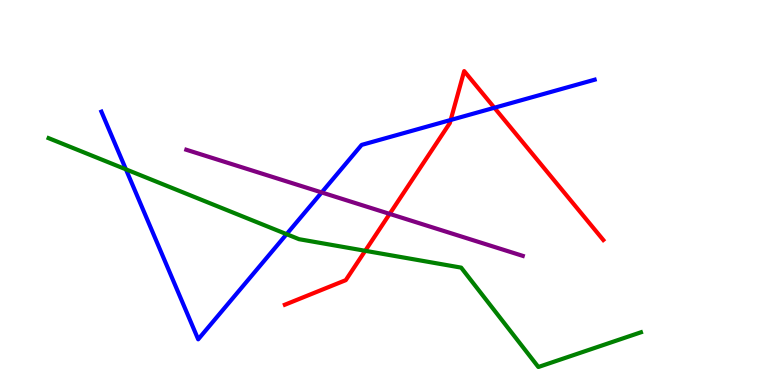[{'lines': ['blue', 'red'], 'intersections': [{'x': 5.82, 'y': 6.88}, {'x': 6.38, 'y': 7.2}]}, {'lines': ['green', 'red'], 'intersections': [{'x': 4.71, 'y': 3.49}]}, {'lines': ['purple', 'red'], 'intersections': [{'x': 5.03, 'y': 4.44}]}, {'lines': ['blue', 'green'], 'intersections': [{'x': 1.62, 'y': 5.6}, {'x': 3.7, 'y': 3.92}]}, {'lines': ['blue', 'purple'], 'intersections': [{'x': 4.15, 'y': 5.0}]}, {'lines': ['green', 'purple'], 'intersections': []}]